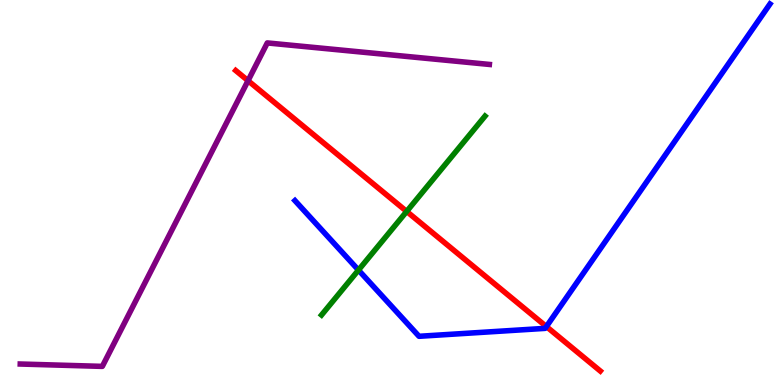[{'lines': ['blue', 'red'], 'intersections': [{'x': 7.05, 'y': 1.52}]}, {'lines': ['green', 'red'], 'intersections': [{'x': 5.25, 'y': 4.51}]}, {'lines': ['purple', 'red'], 'intersections': [{'x': 3.2, 'y': 7.9}]}, {'lines': ['blue', 'green'], 'intersections': [{'x': 4.63, 'y': 2.98}]}, {'lines': ['blue', 'purple'], 'intersections': []}, {'lines': ['green', 'purple'], 'intersections': []}]